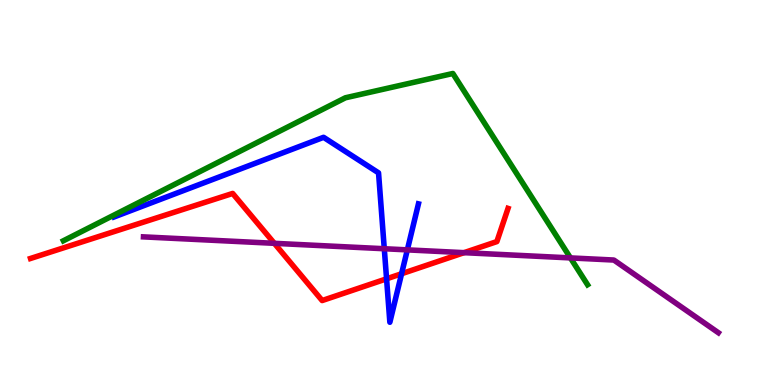[{'lines': ['blue', 'red'], 'intersections': [{'x': 4.99, 'y': 2.76}, {'x': 5.18, 'y': 2.89}]}, {'lines': ['green', 'red'], 'intersections': []}, {'lines': ['purple', 'red'], 'intersections': [{'x': 3.54, 'y': 3.68}, {'x': 5.99, 'y': 3.44}]}, {'lines': ['blue', 'green'], 'intersections': []}, {'lines': ['blue', 'purple'], 'intersections': [{'x': 4.96, 'y': 3.54}, {'x': 5.26, 'y': 3.51}]}, {'lines': ['green', 'purple'], 'intersections': [{'x': 7.36, 'y': 3.3}]}]